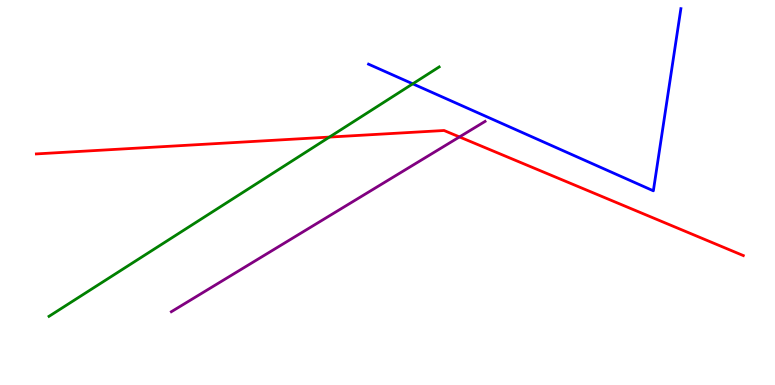[{'lines': ['blue', 'red'], 'intersections': []}, {'lines': ['green', 'red'], 'intersections': [{'x': 4.25, 'y': 6.44}]}, {'lines': ['purple', 'red'], 'intersections': [{'x': 5.93, 'y': 6.44}]}, {'lines': ['blue', 'green'], 'intersections': [{'x': 5.33, 'y': 7.82}]}, {'lines': ['blue', 'purple'], 'intersections': []}, {'lines': ['green', 'purple'], 'intersections': []}]